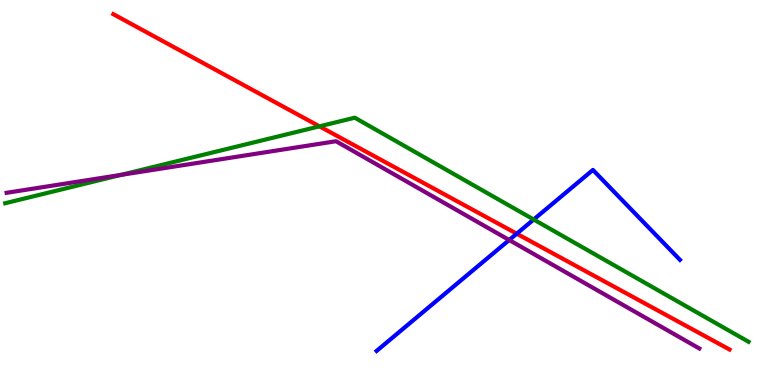[{'lines': ['blue', 'red'], 'intersections': [{'x': 6.67, 'y': 3.93}]}, {'lines': ['green', 'red'], 'intersections': [{'x': 4.12, 'y': 6.72}]}, {'lines': ['purple', 'red'], 'intersections': []}, {'lines': ['blue', 'green'], 'intersections': [{'x': 6.89, 'y': 4.3}]}, {'lines': ['blue', 'purple'], 'intersections': [{'x': 6.57, 'y': 3.77}]}, {'lines': ['green', 'purple'], 'intersections': [{'x': 1.56, 'y': 5.46}]}]